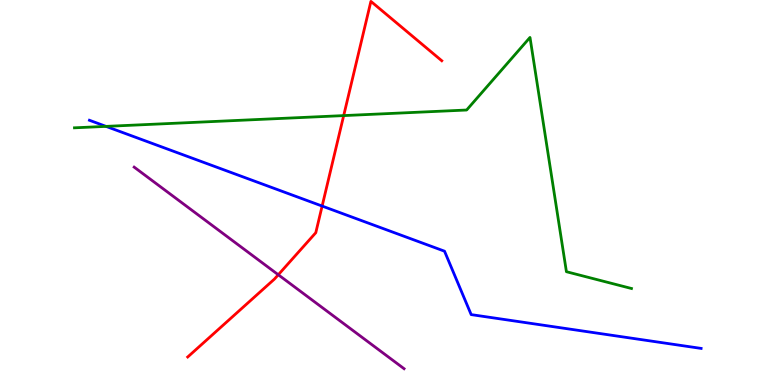[{'lines': ['blue', 'red'], 'intersections': [{'x': 4.16, 'y': 4.65}]}, {'lines': ['green', 'red'], 'intersections': [{'x': 4.43, 'y': 7.0}]}, {'lines': ['purple', 'red'], 'intersections': [{'x': 3.59, 'y': 2.86}]}, {'lines': ['blue', 'green'], 'intersections': [{'x': 1.37, 'y': 6.72}]}, {'lines': ['blue', 'purple'], 'intersections': []}, {'lines': ['green', 'purple'], 'intersections': []}]